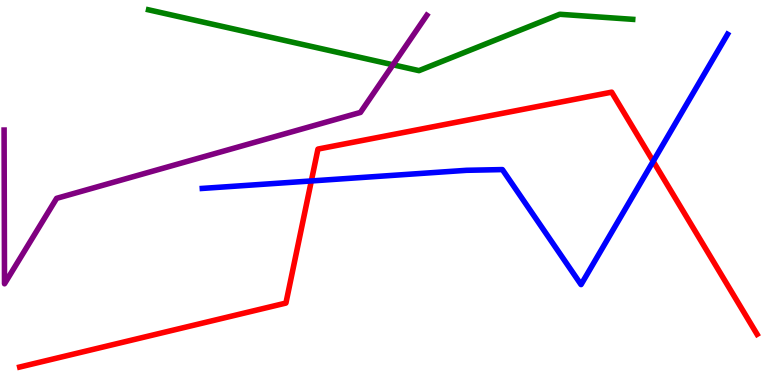[{'lines': ['blue', 'red'], 'intersections': [{'x': 4.02, 'y': 5.3}, {'x': 8.43, 'y': 5.81}]}, {'lines': ['green', 'red'], 'intersections': []}, {'lines': ['purple', 'red'], 'intersections': []}, {'lines': ['blue', 'green'], 'intersections': []}, {'lines': ['blue', 'purple'], 'intersections': []}, {'lines': ['green', 'purple'], 'intersections': [{'x': 5.07, 'y': 8.32}]}]